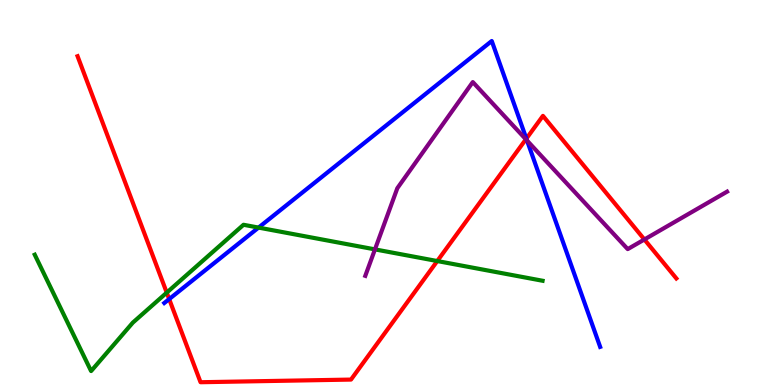[{'lines': ['blue', 'red'], 'intersections': [{'x': 2.18, 'y': 2.23}, {'x': 6.79, 'y': 6.4}]}, {'lines': ['green', 'red'], 'intersections': [{'x': 2.15, 'y': 2.4}, {'x': 5.64, 'y': 3.22}]}, {'lines': ['purple', 'red'], 'intersections': [{'x': 6.79, 'y': 6.38}, {'x': 8.31, 'y': 3.78}]}, {'lines': ['blue', 'green'], 'intersections': [{'x': 3.34, 'y': 4.09}]}, {'lines': ['blue', 'purple'], 'intersections': [{'x': 6.8, 'y': 6.35}]}, {'lines': ['green', 'purple'], 'intersections': [{'x': 4.84, 'y': 3.52}]}]